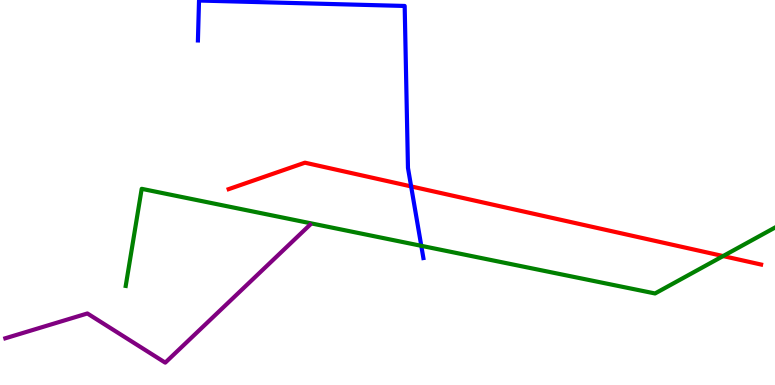[{'lines': ['blue', 'red'], 'intersections': [{'x': 5.3, 'y': 5.16}]}, {'lines': ['green', 'red'], 'intersections': [{'x': 9.33, 'y': 3.35}]}, {'lines': ['purple', 'red'], 'intersections': []}, {'lines': ['blue', 'green'], 'intersections': [{'x': 5.44, 'y': 3.62}]}, {'lines': ['blue', 'purple'], 'intersections': []}, {'lines': ['green', 'purple'], 'intersections': []}]